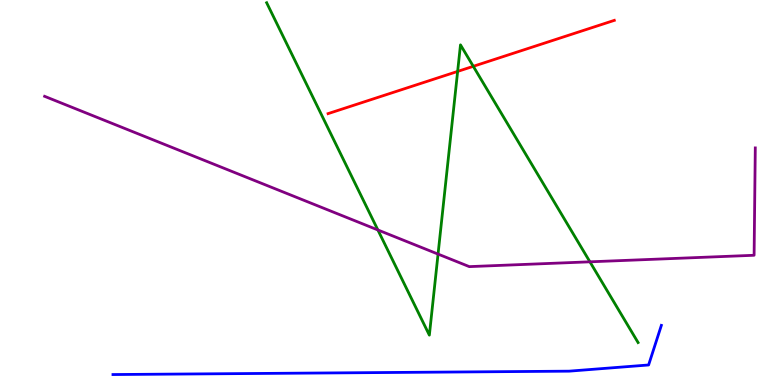[{'lines': ['blue', 'red'], 'intersections': []}, {'lines': ['green', 'red'], 'intersections': [{'x': 5.9, 'y': 8.14}, {'x': 6.11, 'y': 8.28}]}, {'lines': ['purple', 'red'], 'intersections': []}, {'lines': ['blue', 'green'], 'intersections': []}, {'lines': ['blue', 'purple'], 'intersections': []}, {'lines': ['green', 'purple'], 'intersections': [{'x': 4.88, 'y': 4.03}, {'x': 5.65, 'y': 3.4}, {'x': 7.61, 'y': 3.2}]}]